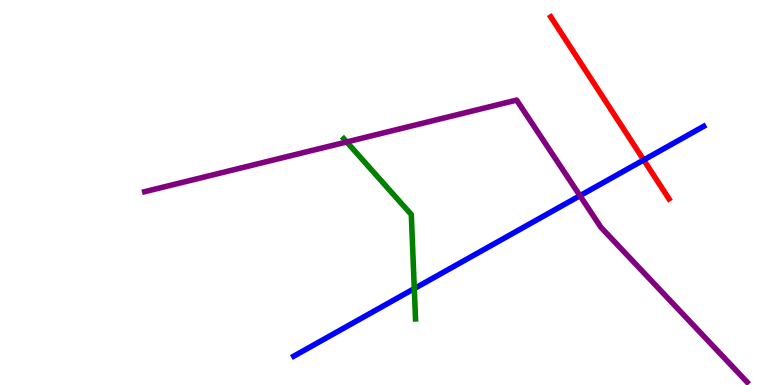[{'lines': ['blue', 'red'], 'intersections': [{'x': 8.31, 'y': 5.85}]}, {'lines': ['green', 'red'], 'intersections': []}, {'lines': ['purple', 'red'], 'intersections': []}, {'lines': ['blue', 'green'], 'intersections': [{'x': 5.35, 'y': 2.5}]}, {'lines': ['blue', 'purple'], 'intersections': [{'x': 7.48, 'y': 4.92}]}, {'lines': ['green', 'purple'], 'intersections': [{'x': 4.47, 'y': 6.31}]}]